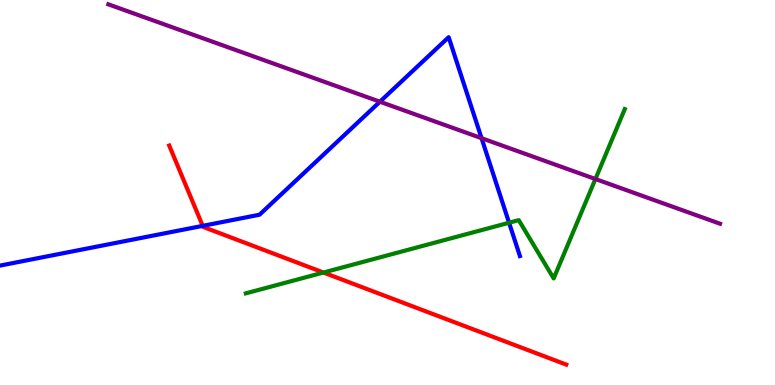[{'lines': ['blue', 'red'], 'intersections': [{'x': 2.62, 'y': 4.13}]}, {'lines': ['green', 'red'], 'intersections': [{'x': 4.17, 'y': 2.92}]}, {'lines': ['purple', 'red'], 'intersections': []}, {'lines': ['blue', 'green'], 'intersections': [{'x': 6.57, 'y': 4.21}]}, {'lines': ['blue', 'purple'], 'intersections': [{'x': 4.9, 'y': 7.36}, {'x': 6.21, 'y': 6.41}]}, {'lines': ['green', 'purple'], 'intersections': [{'x': 7.68, 'y': 5.35}]}]